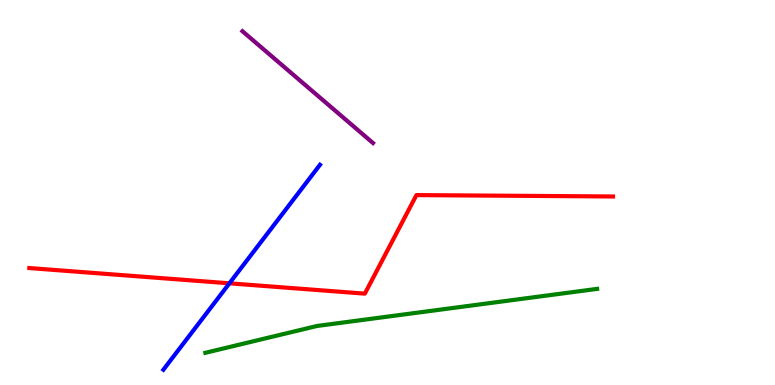[{'lines': ['blue', 'red'], 'intersections': [{'x': 2.96, 'y': 2.64}]}, {'lines': ['green', 'red'], 'intersections': []}, {'lines': ['purple', 'red'], 'intersections': []}, {'lines': ['blue', 'green'], 'intersections': []}, {'lines': ['blue', 'purple'], 'intersections': []}, {'lines': ['green', 'purple'], 'intersections': []}]